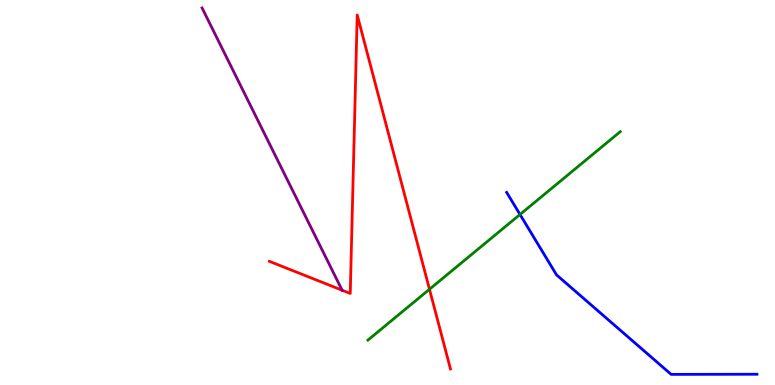[{'lines': ['blue', 'red'], 'intersections': []}, {'lines': ['green', 'red'], 'intersections': [{'x': 5.54, 'y': 2.49}]}, {'lines': ['purple', 'red'], 'intersections': [{'x': 4.41, 'y': 2.46}]}, {'lines': ['blue', 'green'], 'intersections': [{'x': 6.71, 'y': 4.43}]}, {'lines': ['blue', 'purple'], 'intersections': []}, {'lines': ['green', 'purple'], 'intersections': []}]